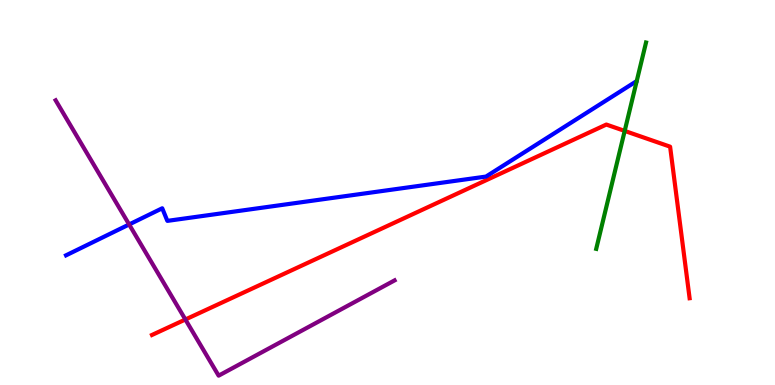[{'lines': ['blue', 'red'], 'intersections': []}, {'lines': ['green', 'red'], 'intersections': [{'x': 8.06, 'y': 6.6}]}, {'lines': ['purple', 'red'], 'intersections': [{'x': 2.39, 'y': 1.7}]}, {'lines': ['blue', 'green'], 'intersections': []}, {'lines': ['blue', 'purple'], 'intersections': [{'x': 1.67, 'y': 4.17}]}, {'lines': ['green', 'purple'], 'intersections': []}]